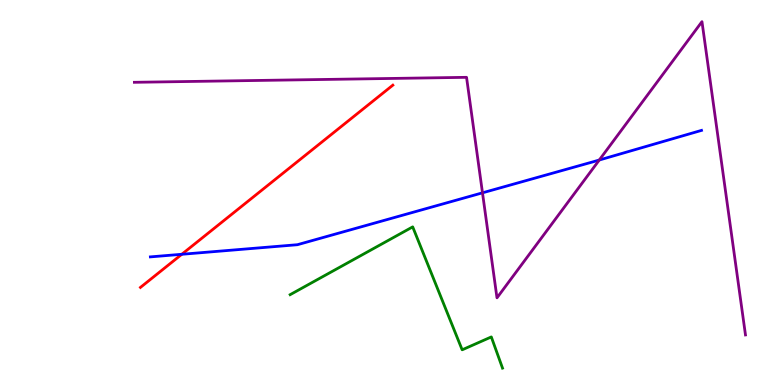[{'lines': ['blue', 'red'], 'intersections': [{'x': 2.35, 'y': 3.4}]}, {'lines': ['green', 'red'], 'intersections': []}, {'lines': ['purple', 'red'], 'intersections': []}, {'lines': ['blue', 'green'], 'intersections': []}, {'lines': ['blue', 'purple'], 'intersections': [{'x': 6.23, 'y': 4.99}, {'x': 7.73, 'y': 5.84}]}, {'lines': ['green', 'purple'], 'intersections': []}]